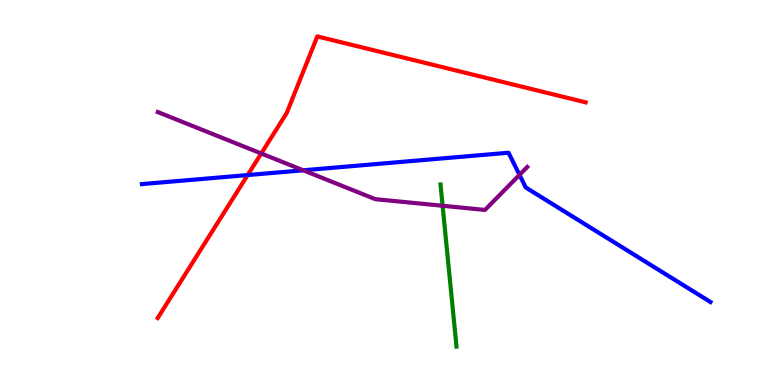[{'lines': ['blue', 'red'], 'intersections': [{'x': 3.2, 'y': 5.45}]}, {'lines': ['green', 'red'], 'intersections': []}, {'lines': ['purple', 'red'], 'intersections': [{'x': 3.37, 'y': 6.01}]}, {'lines': ['blue', 'green'], 'intersections': []}, {'lines': ['blue', 'purple'], 'intersections': [{'x': 3.91, 'y': 5.58}, {'x': 6.7, 'y': 5.46}]}, {'lines': ['green', 'purple'], 'intersections': [{'x': 5.71, 'y': 4.66}]}]